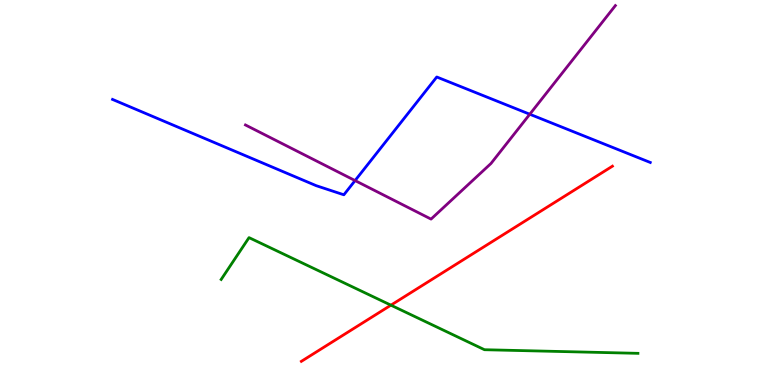[{'lines': ['blue', 'red'], 'intersections': []}, {'lines': ['green', 'red'], 'intersections': [{'x': 5.04, 'y': 2.07}]}, {'lines': ['purple', 'red'], 'intersections': []}, {'lines': ['blue', 'green'], 'intersections': []}, {'lines': ['blue', 'purple'], 'intersections': [{'x': 4.58, 'y': 5.31}, {'x': 6.84, 'y': 7.03}]}, {'lines': ['green', 'purple'], 'intersections': []}]